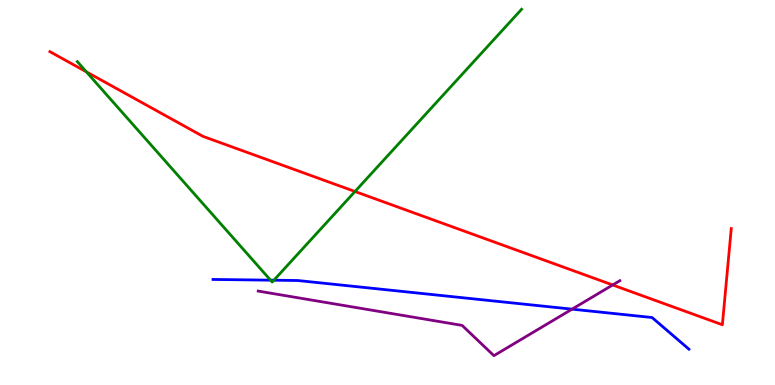[{'lines': ['blue', 'red'], 'intersections': []}, {'lines': ['green', 'red'], 'intersections': [{'x': 1.11, 'y': 8.13}, {'x': 4.58, 'y': 5.03}]}, {'lines': ['purple', 'red'], 'intersections': [{'x': 7.91, 'y': 2.6}]}, {'lines': ['blue', 'green'], 'intersections': [{'x': 3.49, 'y': 2.72}, {'x': 3.53, 'y': 2.72}]}, {'lines': ['blue', 'purple'], 'intersections': [{'x': 7.38, 'y': 1.97}]}, {'lines': ['green', 'purple'], 'intersections': []}]